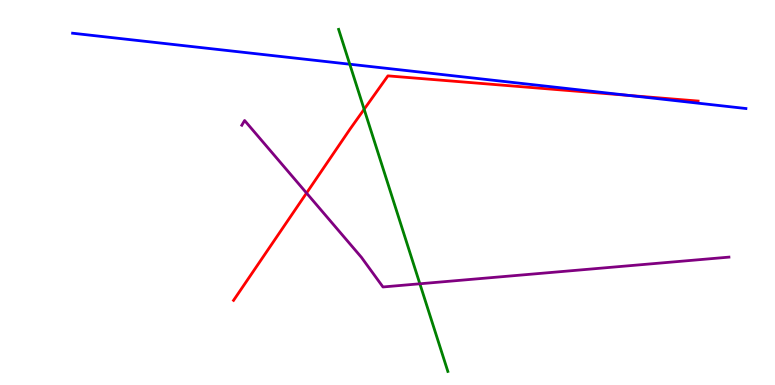[{'lines': ['blue', 'red'], 'intersections': [{'x': 8.12, 'y': 7.52}]}, {'lines': ['green', 'red'], 'intersections': [{'x': 4.7, 'y': 7.16}]}, {'lines': ['purple', 'red'], 'intersections': [{'x': 3.96, 'y': 4.99}]}, {'lines': ['blue', 'green'], 'intersections': [{'x': 4.51, 'y': 8.33}]}, {'lines': ['blue', 'purple'], 'intersections': []}, {'lines': ['green', 'purple'], 'intersections': [{'x': 5.42, 'y': 2.63}]}]